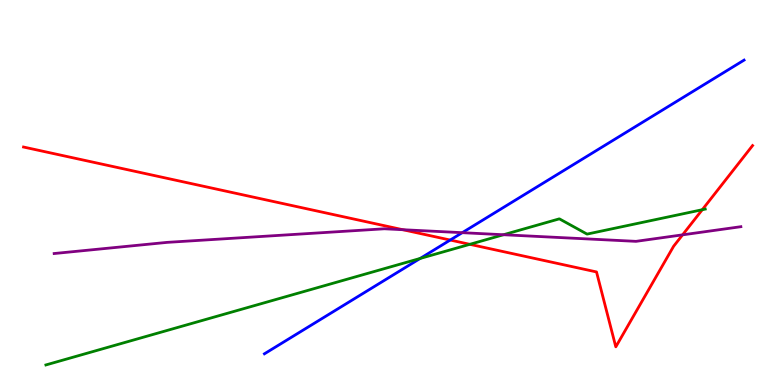[{'lines': ['blue', 'red'], 'intersections': [{'x': 5.81, 'y': 3.77}]}, {'lines': ['green', 'red'], 'intersections': [{'x': 6.06, 'y': 3.65}, {'x': 9.06, 'y': 4.55}]}, {'lines': ['purple', 'red'], 'intersections': [{'x': 5.2, 'y': 4.03}, {'x': 8.81, 'y': 3.9}]}, {'lines': ['blue', 'green'], 'intersections': [{'x': 5.42, 'y': 3.29}]}, {'lines': ['blue', 'purple'], 'intersections': [{'x': 5.96, 'y': 3.96}]}, {'lines': ['green', 'purple'], 'intersections': [{'x': 6.5, 'y': 3.9}]}]